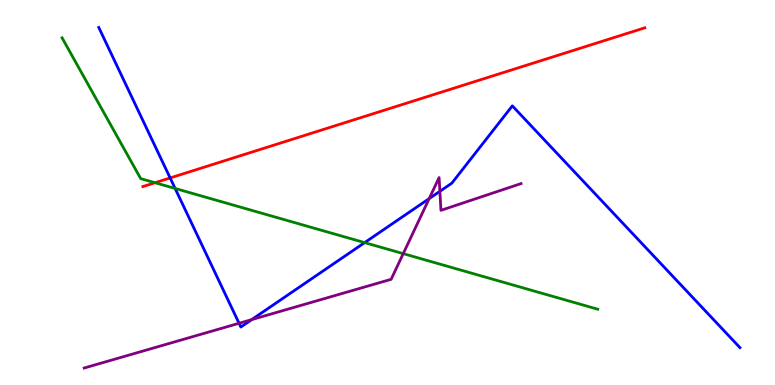[{'lines': ['blue', 'red'], 'intersections': [{'x': 2.2, 'y': 5.38}]}, {'lines': ['green', 'red'], 'intersections': [{'x': 2.0, 'y': 5.25}]}, {'lines': ['purple', 'red'], 'intersections': []}, {'lines': ['blue', 'green'], 'intersections': [{'x': 2.26, 'y': 5.1}, {'x': 4.71, 'y': 3.7}]}, {'lines': ['blue', 'purple'], 'intersections': [{'x': 3.08, 'y': 1.6}, {'x': 3.25, 'y': 1.7}, {'x': 5.54, 'y': 4.84}, {'x': 5.68, 'y': 5.03}]}, {'lines': ['green', 'purple'], 'intersections': [{'x': 5.2, 'y': 3.41}]}]